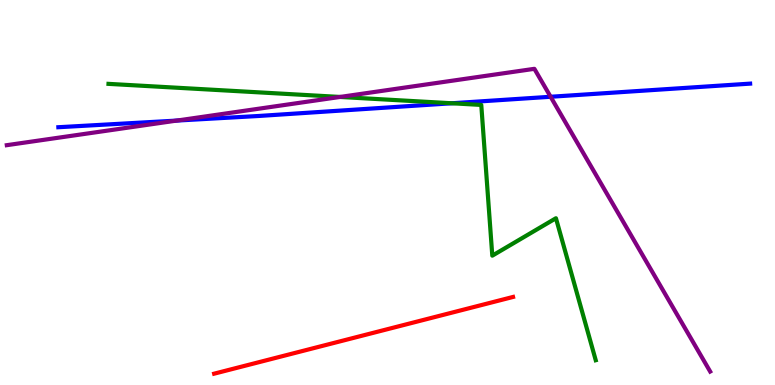[{'lines': ['blue', 'red'], 'intersections': []}, {'lines': ['green', 'red'], 'intersections': []}, {'lines': ['purple', 'red'], 'intersections': []}, {'lines': ['blue', 'green'], 'intersections': [{'x': 5.83, 'y': 7.32}]}, {'lines': ['blue', 'purple'], 'intersections': [{'x': 2.28, 'y': 6.87}, {'x': 7.1, 'y': 7.49}]}, {'lines': ['green', 'purple'], 'intersections': [{'x': 4.39, 'y': 7.48}]}]